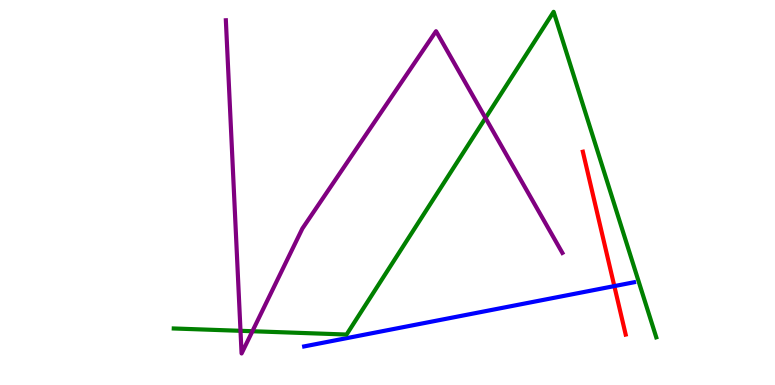[{'lines': ['blue', 'red'], 'intersections': [{'x': 7.93, 'y': 2.57}]}, {'lines': ['green', 'red'], 'intersections': []}, {'lines': ['purple', 'red'], 'intersections': []}, {'lines': ['blue', 'green'], 'intersections': []}, {'lines': ['blue', 'purple'], 'intersections': []}, {'lines': ['green', 'purple'], 'intersections': [{'x': 3.1, 'y': 1.41}, {'x': 3.26, 'y': 1.4}, {'x': 6.26, 'y': 6.94}]}]